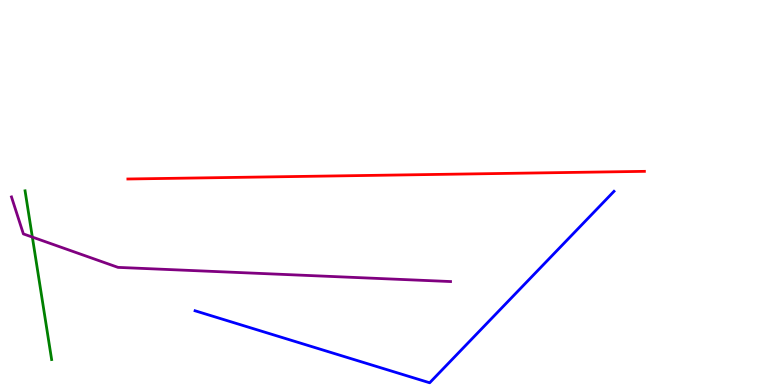[{'lines': ['blue', 'red'], 'intersections': []}, {'lines': ['green', 'red'], 'intersections': []}, {'lines': ['purple', 'red'], 'intersections': []}, {'lines': ['blue', 'green'], 'intersections': []}, {'lines': ['blue', 'purple'], 'intersections': []}, {'lines': ['green', 'purple'], 'intersections': [{'x': 0.417, 'y': 3.84}]}]